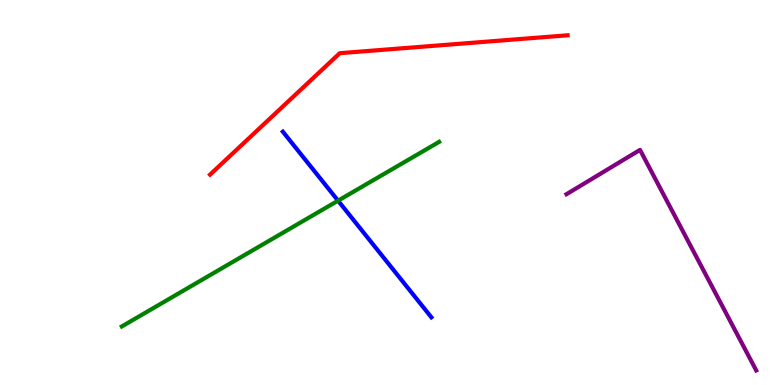[{'lines': ['blue', 'red'], 'intersections': []}, {'lines': ['green', 'red'], 'intersections': []}, {'lines': ['purple', 'red'], 'intersections': []}, {'lines': ['blue', 'green'], 'intersections': [{'x': 4.36, 'y': 4.79}]}, {'lines': ['blue', 'purple'], 'intersections': []}, {'lines': ['green', 'purple'], 'intersections': []}]